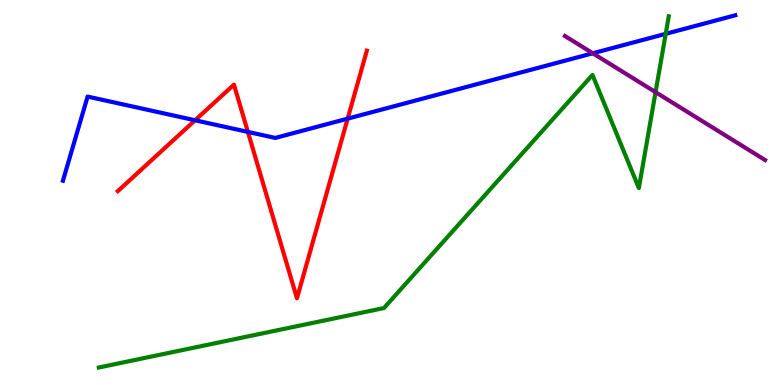[{'lines': ['blue', 'red'], 'intersections': [{'x': 2.52, 'y': 6.88}, {'x': 3.2, 'y': 6.57}, {'x': 4.49, 'y': 6.92}]}, {'lines': ['green', 'red'], 'intersections': []}, {'lines': ['purple', 'red'], 'intersections': []}, {'lines': ['blue', 'green'], 'intersections': [{'x': 8.59, 'y': 9.12}]}, {'lines': ['blue', 'purple'], 'intersections': [{'x': 7.65, 'y': 8.62}]}, {'lines': ['green', 'purple'], 'intersections': [{'x': 8.46, 'y': 7.61}]}]